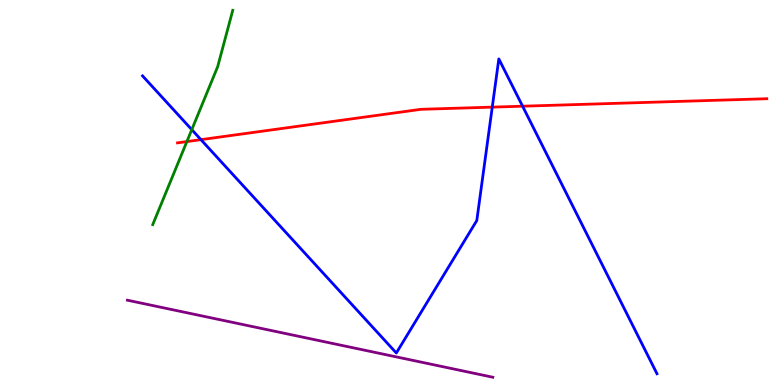[{'lines': ['blue', 'red'], 'intersections': [{'x': 2.59, 'y': 6.37}, {'x': 6.35, 'y': 7.22}, {'x': 6.74, 'y': 7.24}]}, {'lines': ['green', 'red'], 'intersections': [{'x': 2.41, 'y': 6.32}]}, {'lines': ['purple', 'red'], 'intersections': []}, {'lines': ['blue', 'green'], 'intersections': [{'x': 2.47, 'y': 6.63}]}, {'lines': ['blue', 'purple'], 'intersections': []}, {'lines': ['green', 'purple'], 'intersections': []}]